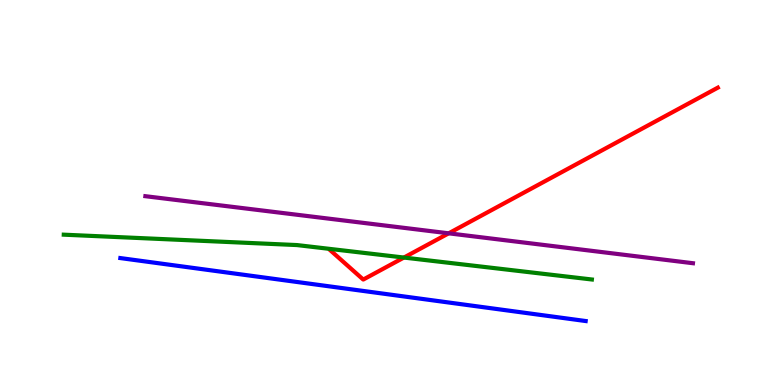[{'lines': ['blue', 'red'], 'intersections': []}, {'lines': ['green', 'red'], 'intersections': [{'x': 5.21, 'y': 3.31}]}, {'lines': ['purple', 'red'], 'intersections': [{'x': 5.79, 'y': 3.94}]}, {'lines': ['blue', 'green'], 'intersections': []}, {'lines': ['blue', 'purple'], 'intersections': []}, {'lines': ['green', 'purple'], 'intersections': []}]